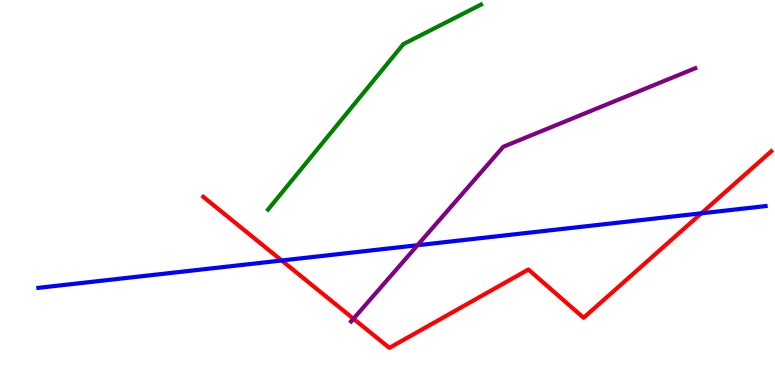[{'lines': ['blue', 'red'], 'intersections': [{'x': 3.63, 'y': 3.23}, {'x': 9.05, 'y': 4.46}]}, {'lines': ['green', 'red'], 'intersections': []}, {'lines': ['purple', 'red'], 'intersections': [{'x': 4.56, 'y': 1.72}]}, {'lines': ['blue', 'green'], 'intersections': []}, {'lines': ['blue', 'purple'], 'intersections': [{'x': 5.39, 'y': 3.63}]}, {'lines': ['green', 'purple'], 'intersections': []}]